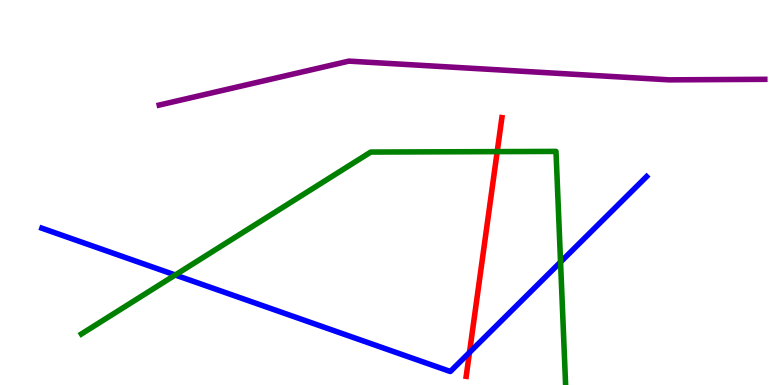[{'lines': ['blue', 'red'], 'intersections': [{'x': 6.06, 'y': 0.845}]}, {'lines': ['green', 'red'], 'intersections': [{'x': 6.42, 'y': 6.06}]}, {'lines': ['purple', 'red'], 'intersections': []}, {'lines': ['blue', 'green'], 'intersections': [{'x': 2.26, 'y': 2.86}, {'x': 7.23, 'y': 3.19}]}, {'lines': ['blue', 'purple'], 'intersections': []}, {'lines': ['green', 'purple'], 'intersections': []}]